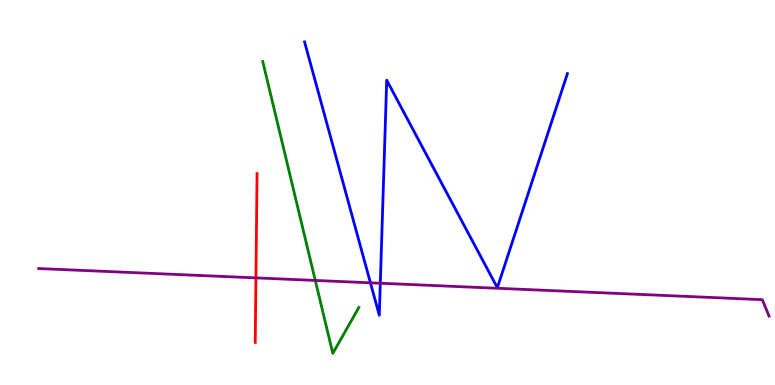[{'lines': ['blue', 'red'], 'intersections': []}, {'lines': ['green', 'red'], 'intersections': []}, {'lines': ['purple', 'red'], 'intersections': [{'x': 3.3, 'y': 2.78}]}, {'lines': ['blue', 'green'], 'intersections': []}, {'lines': ['blue', 'purple'], 'intersections': [{'x': 4.78, 'y': 2.65}, {'x': 4.91, 'y': 2.64}]}, {'lines': ['green', 'purple'], 'intersections': [{'x': 4.07, 'y': 2.72}]}]